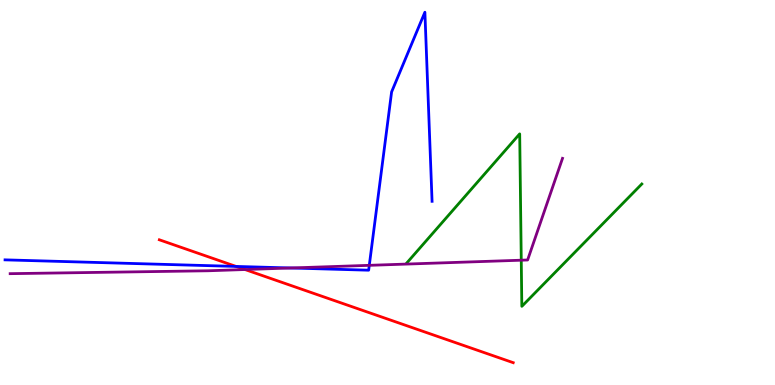[{'lines': ['blue', 'red'], 'intersections': [{'x': 3.05, 'y': 3.08}]}, {'lines': ['green', 'red'], 'intersections': []}, {'lines': ['purple', 'red'], 'intersections': [{'x': 3.16, 'y': 3.0}]}, {'lines': ['blue', 'green'], 'intersections': []}, {'lines': ['blue', 'purple'], 'intersections': [{'x': 3.75, 'y': 3.04}, {'x': 4.77, 'y': 3.11}]}, {'lines': ['green', 'purple'], 'intersections': [{'x': 6.73, 'y': 3.24}]}]